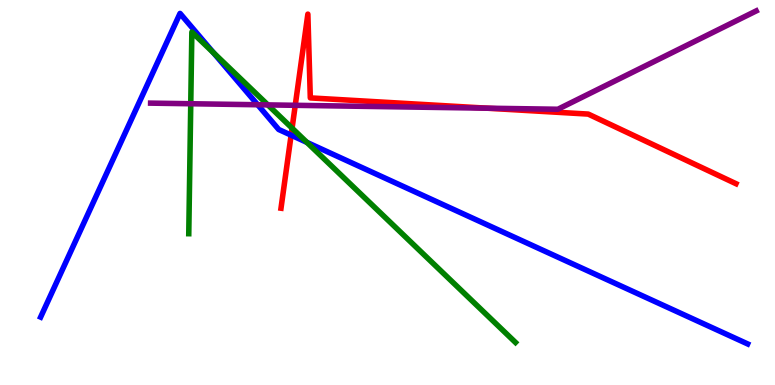[{'lines': ['blue', 'red'], 'intersections': [{'x': 3.76, 'y': 6.49}]}, {'lines': ['green', 'red'], 'intersections': [{'x': 3.77, 'y': 6.67}]}, {'lines': ['purple', 'red'], 'intersections': [{'x': 3.81, 'y': 7.26}, {'x': 6.28, 'y': 7.19}]}, {'lines': ['blue', 'green'], 'intersections': [{'x': 2.75, 'y': 8.63}, {'x': 3.96, 'y': 6.3}]}, {'lines': ['blue', 'purple'], 'intersections': [{'x': 3.32, 'y': 7.28}]}, {'lines': ['green', 'purple'], 'intersections': [{'x': 2.46, 'y': 7.31}, {'x': 3.46, 'y': 7.28}]}]